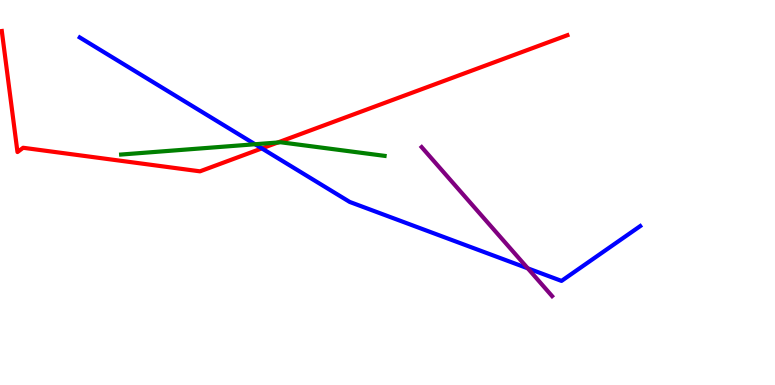[{'lines': ['blue', 'red'], 'intersections': [{'x': 3.38, 'y': 6.15}]}, {'lines': ['green', 'red'], 'intersections': [{'x': 3.58, 'y': 6.3}]}, {'lines': ['purple', 'red'], 'intersections': []}, {'lines': ['blue', 'green'], 'intersections': [{'x': 3.29, 'y': 6.25}]}, {'lines': ['blue', 'purple'], 'intersections': [{'x': 6.81, 'y': 3.03}]}, {'lines': ['green', 'purple'], 'intersections': []}]